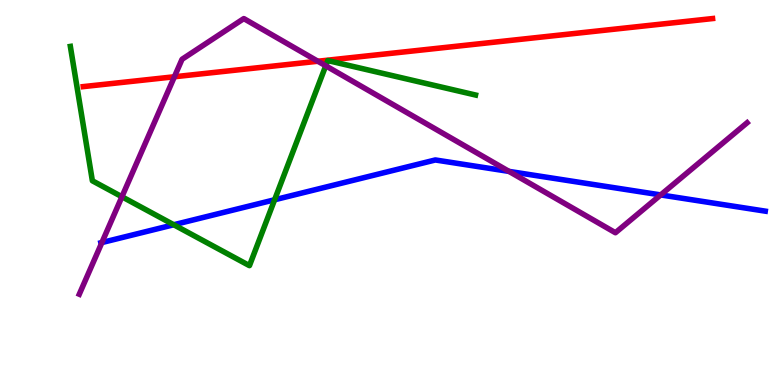[{'lines': ['blue', 'red'], 'intersections': []}, {'lines': ['green', 'red'], 'intersections': []}, {'lines': ['purple', 'red'], 'intersections': [{'x': 2.25, 'y': 8.01}, {'x': 4.1, 'y': 8.41}]}, {'lines': ['blue', 'green'], 'intersections': [{'x': 2.24, 'y': 4.16}, {'x': 3.54, 'y': 4.81}]}, {'lines': ['blue', 'purple'], 'intersections': [{'x': 1.31, 'y': 3.7}, {'x': 6.57, 'y': 5.55}, {'x': 8.52, 'y': 4.94}]}, {'lines': ['green', 'purple'], 'intersections': [{'x': 1.57, 'y': 4.89}, {'x': 4.2, 'y': 8.29}]}]